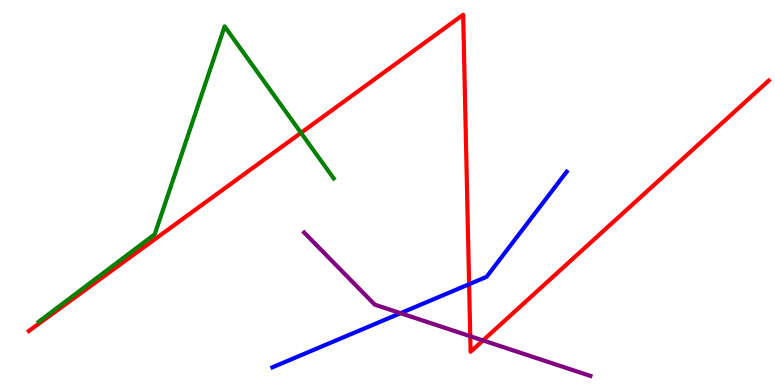[{'lines': ['blue', 'red'], 'intersections': [{'x': 6.05, 'y': 2.62}]}, {'lines': ['green', 'red'], 'intersections': [{'x': 3.88, 'y': 6.55}]}, {'lines': ['purple', 'red'], 'intersections': [{'x': 6.07, 'y': 1.27}, {'x': 6.23, 'y': 1.16}]}, {'lines': ['blue', 'green'], 'intersections': []}, {'lines': ['blue', 'purple'], 'intersections': [{'x': 5.17, 'y': 1.87}]}, {'lines': ['green', 'purple'], 'intersections': []}]